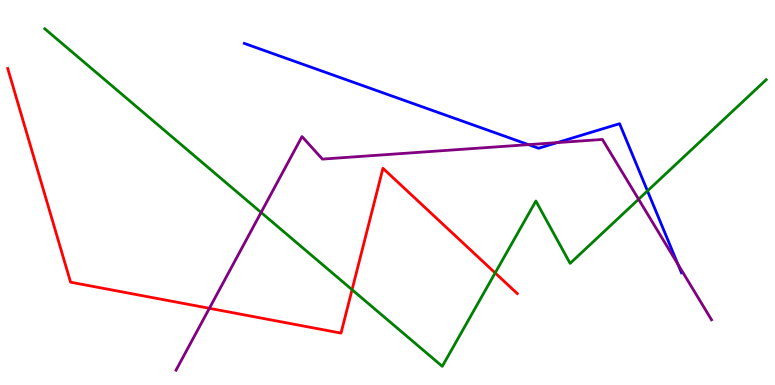[{'lines': ['blue', 'red'], 'intersections': []}, {'lines': ['green', 'red'], 'intersections': [{'x': 4.54, 'y': 2.47}, {'x': 6.39, 'y': 2.91}]}, {'lines': ['purple', 'red'], 'intersections': [{'x': 2.7, 'y': 1.99}]}, {'lines': ['blue', 'green'], 'intersections': [{'x': 8.35, 'y': 5.04}]}, {'lines': ['blue', 'purple'], 'intersections': [{'x': 6.82, 'y': 6.24}, {'x': 7.19, 'y': 6.3}, {'x': 8.75, 'y': 3.13}]}, {'lines': ['green', 'purple'], 'intersections': [{'x': 3.37, 'y': 4.48}, {'x': 8.24, 'y': 4.82}]}]